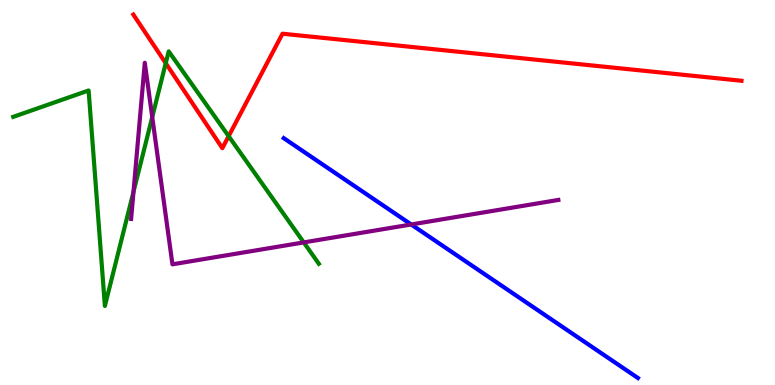[{'lines': ['blue', 'red'], 'intersections': []}, {'lines': ['green', 'red'], 'intersections': [{'x': 2.14, 'y': 8.36}, {'x': 2.95, 'y': 6.46}]}, {'lines': ['purple', 'red'], 'intersections': []}, {'lines': ['blue', 'green'], 'intersections': []}, {'lines': ['blue', 'purple'], 'intersections': [{'x': 5.31, 'y': 4.17}]}, {'lines': ['green', 'purple'], 'intersections': [{'x': 1.72, 'y': 5.02}, {'x': 1.96, 'y': 6.96}, {'x': 3.92, 'y': 3.7}]}]